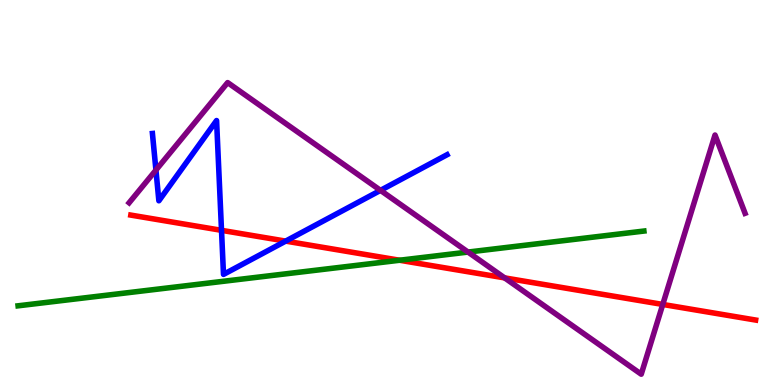[{'lines': ['blue', 'red'], 'intersections': [{'x': 2.86, 'y': 4.02}, {'x': 3.69, 'y': 3.74}]}, {'lines': ['green', 'red'], 'intersections': [{'x': 5.16, 'y': 3.24}]}, {'lines': ['purple', 'red'], 'intersections': [{'x': 6.51, 'y': 2.78}, {'x': 8.55, 'y': 2.09}]}, {'lines': ['blue', 'green'], 'intersections': []}, {'lines': ['blue', 'purple'], 'intersections': [{'x': 2.01, 'y': 5.58}, {'x': 4.91, 'y': 5.06}]}, {'lines': ['green', 'purple'], 'intersections': [{'x': 6.04, 'y': 3.45}]}]